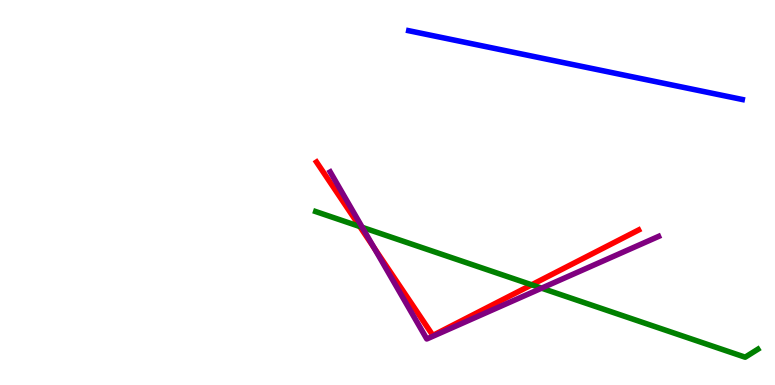[{'lines': ['blue', 'red'], 'intersections': []}, {'lines': ['green', 'red'], 'intersections': [{'x': 4.64, 'y': 4.12}, {'x': 6.86, 'y': 2.6}]}, {'lines': ['purple', 'red'], 'intersections': [{'x': 4.83, 'y': 3.57}]}, {'lines': ['blue', 'green'], 'intersections': []}, {'lines': ['blue', 'purple'], 'intersections': []}, {'lines': ['green', 'purple'], 'intersections': [{'x': 4.67, 'y': 4.09}, {'x': 6.99, 'y': 2.52}]}]